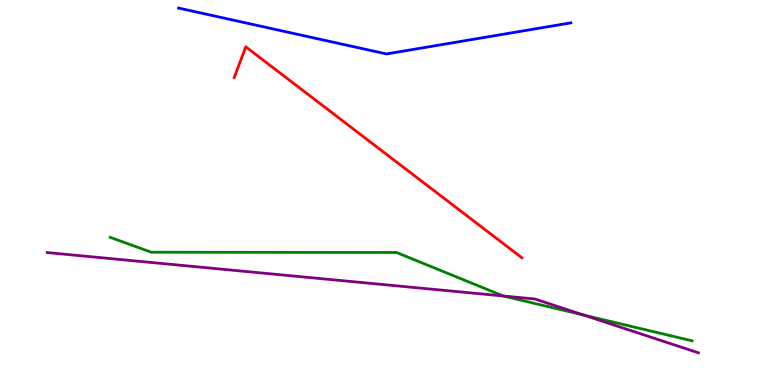[{'lines': ['blue', 'red'], 'intersections': []}, {'lines': ['green', 'red'], 'intersections': []}, {'lines': ['purple', 'red'], 'intersections': []}, {'lines': ['blue', 'green'], 'intersections': []}, {'lines': ['blue', 'purple'], 'intersections': []}, {'lines': ['green', 'purple'], 'intersections': [{'x': 6.5, 'y': 2.31}, {'x': 7.53, 'y': 1.82}]}]